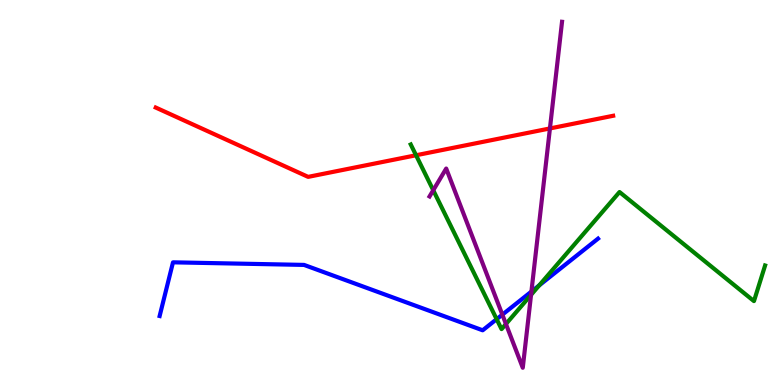[{'lines': ['blue', 'red'], 'intersections': []}, {'lines': ['green', 'red'], 'intersections': [{'x': 5.37, 'y': 5.97}]}, {'lines': ['purple', 'red'], 'intersections': [{'x': 7.1, 'y': 6.66}]}, {'lines': ['blue', 'green'], 'intersections': [{'x': 6.41, 'y': 1.71}, {'x': 6.96, 'y': 2.59}]}, {'lines': ['blue', 'purple'], 'intersections': [{'x': 6.48, 'y': 1.83}, {'x': 6.86, 'y': 2.43}]}, {'lines': ['green', 'purple'], 'intersections': [{'x': 5.59, 'y': 5.06}, {'x': 6.53, 'y': 1.58}, {'x': 6.85, 'y': 2.34}]}]